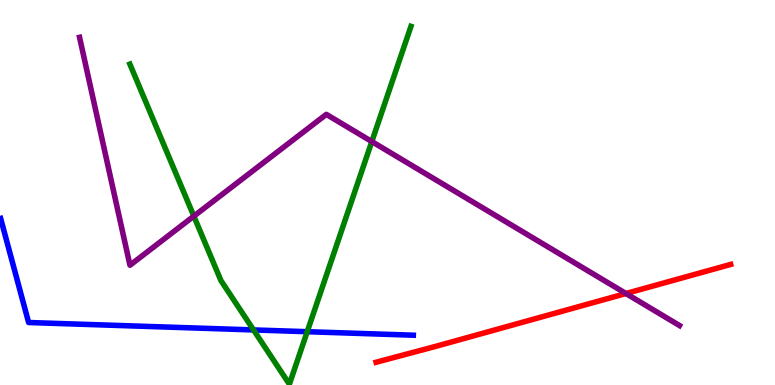[{'lines': ['blue', 'red'], 'intersections': []}, {'lines': ['green', 'red'], 'intersections': []}, {'lines': ['purple', 'red'], 'intersections': [{'x': 8.08, 'y': 2.38}]}, {'lines': ['blue', 'green'], 'intersections': [{'x': 3.27, 'y': 1.43}, {'x': 3.96, 'y': 1.38}]}, {'lines': ['blue', 'purple'], 'intersections': []}, {'lines': ['green', 'purple'], 'intersections': [{'x': 2.5, 'y': 4.39}, {'x': 4.8, 'y': 6.32}]}]